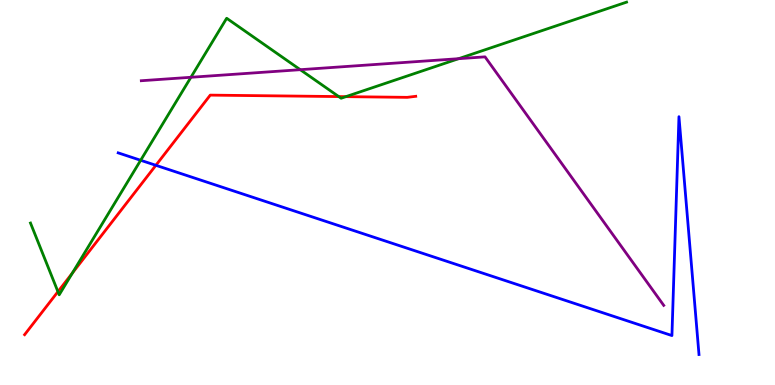[{'lines': ['blue', 'red'], 'intersections': [{'x': 2.01, 'y': 5.71}]}, {'lines': ['green', 'red'], 'intersections': [{'x': 0.748, 'y': 2.42}, {'x': 0.934, 'y': 2.91}, {'x': 4.37, 'y': 7.49}, {'x': 4.46, 'y': 7.49}]}, {'lines': ['purple', 'red'], 'intersections': []}, {'lines': ['blue', 'green'], 'intersections': [{'x': 1.82, 'y': 5.84}]}, {'lines': ['blue', 'purple'], 'intersections': []}, {'lines': ['green', 'purple'], 'intersections': [{'x': 2.46, 'y': 7.99}, {'x': 3.87, 'y': 8.19}, {'x': 5.92, 'y': 8.48}]}]